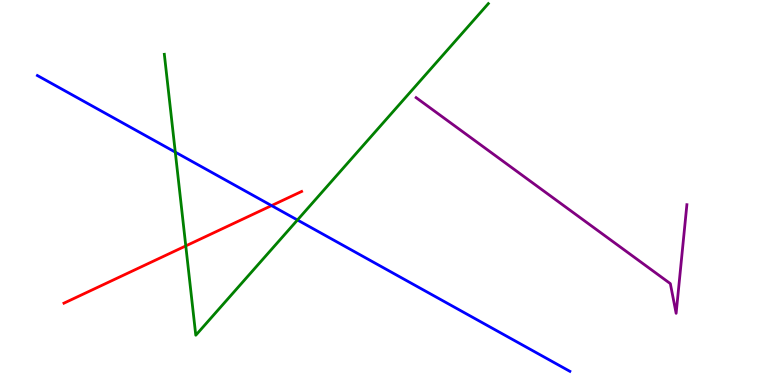[{'lines': ['blue', 'red'], 'intersections': [{'x': 3.5, 'y': 4.66}]}, {'lines': ['green', 'red'], 'intersections': [{'x': 2.4, 'y': 3.61}]}, {'lines': ['purple', 'red'], 'intersections': []}, {'lines': ['blue', 'green'], 'intersections': [{'x': 2.26, 'y': 6.05}, {'x': 3.84, 'y': 4.29}]}, {'lines': ['blue', 'purple'], 'intersections': []}, {'lines': ['green', 'purple'], 'intersections': []}]